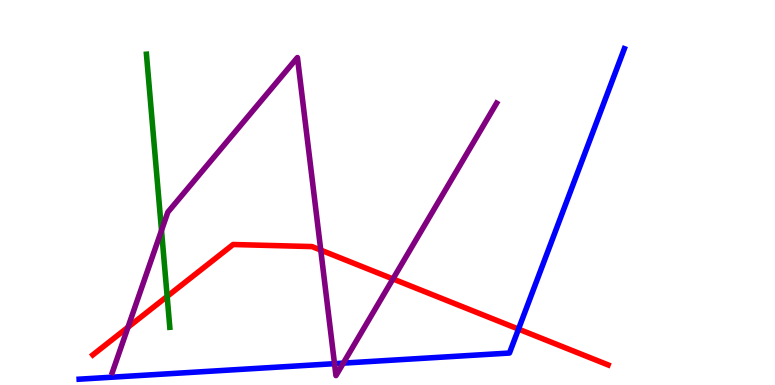[{'lines': ['blue', 'red'], 'intersections': [{'x': 6.69, 'y': 1.45}]}, {'lines': ['green', 'red'], 'intersections': [{'x': 2.16, 'y': 2.3}]}, {'lines': ['purple', 'red'], 'intersections': [{'x': 1.65, 'y': 1.5}, {'x': 4.14, 'y': 3.5}, {'x': 5.07, 'y': 2.75}]}, {'lines': ['blue', 'green'], 'intersections': []}, {'lines': ['blue', 'purple'], 'intersections': [{'x': 4.32, 'y': 0.554}, {'x': 4.43, 'y': 0.568}]}, {'lines': ['green', 'purple'], 'intersections': [{'x': 2.08, 'y': 4.02}]}]